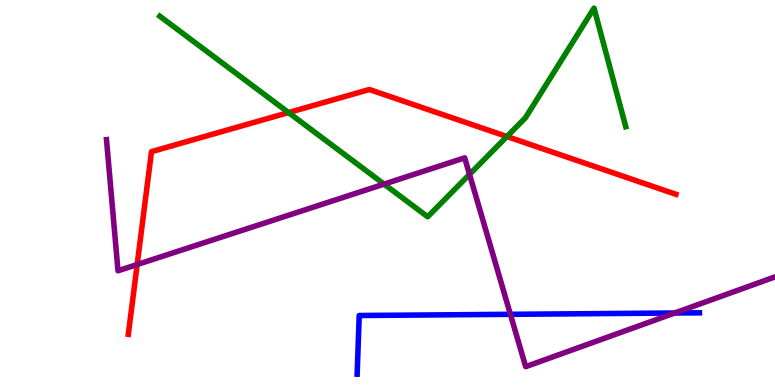[{'lines': ['blue', 'red'], 'intersections': []}, {'lines': ['green', 'red'], 'intersections': [{'x': 3.72, 'y': 7.08}, {'x': 6.54, 'y': 6.45}]}, {'lines': ['purple', 'red'], 'intersections': [{'x': 1.77, 'y': 3.13}]}, {'lines': ['blue', 'green'], 'intersections': []}, {'lines': ['blue', 'purple'], 'intersections': [{'x': 6.59, 'y': 1.84}, {'x': 8.71, 'y': 1.87}]}, {'lines': ['green', 'purple'], 'intersections': [{'x': 4.96, 'y': 5.22}, {'x': 6.06, 'y': 5.47}]}]